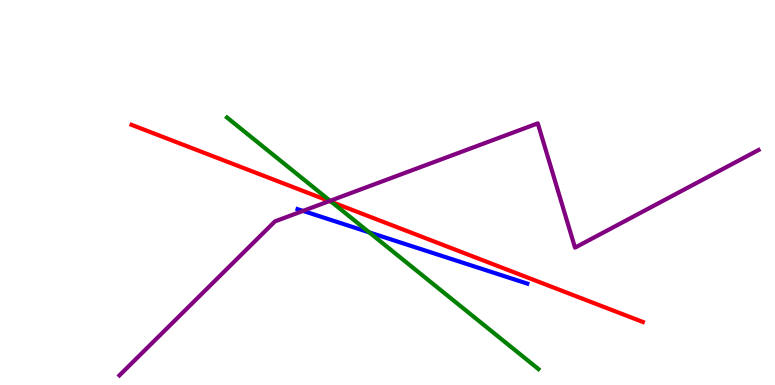[{'lines': ['blue', 'red'], 'intersections': []}, {'lines': ['green', 'red'], 'intersections': [{'x': 4.28, 'y': 4.75}]}, {'lines': ['purple', 'red'], 'intersections': [{'x': 4.25, 'y': 4.78}]}, {'lines': ['blue', 'green'], 'intersections': [{'x': 4.76, 'y': 3.96}]}, {'lines': ['blue', 'purple'], 'intersections': [{'x': 3.91, 'y': 4.52}]}, {'lines': ['green', 'purple'], 'intersections': [{'x': 4.26, 'y': 4.78}]}]